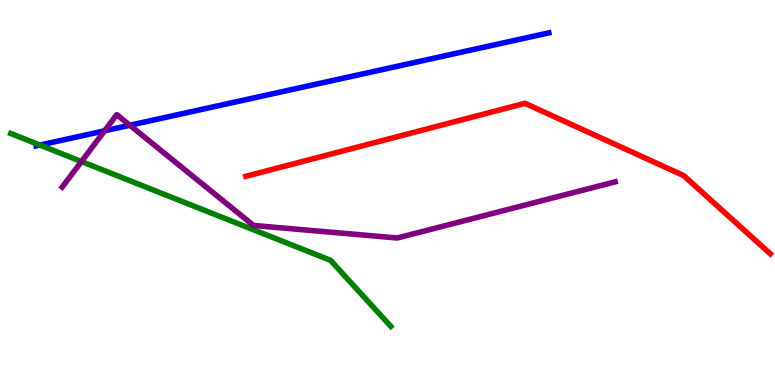[{'lines': ['blue', 'red'], 'intersections': []}, {'lines': ['green', 'red'], 'intersections': []}, {'lines': ['purple', 'red'], 'intersections': []}, {'lines': ['blue', 'green'], 'intersections': [{'x': 0.515, 'y': 6.23}]}, {'lines': ['blue', 'purple'], 'intersections': [{'x': 1.35, 'y': 6.6}, {'x': 1.68, 'y': 6.75}]}, {'lines': ['green', 'purple'], 'intersections': [{'x': 1.05, 'y': 5.8}]}]